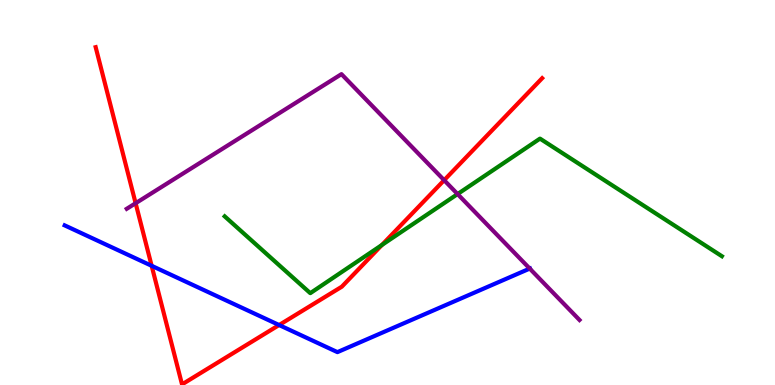[{'lines': ['blue', 'red'], 'intersections': [{'x': 1.96, 'y': 3.1}, {'x': 3.6, 'y': 1.56}]}, {'lines': ['green', 'red'], 'intersections': [{'x': 4.93, 'y': 3.64}]}, {'lines': ['purple', 'red'], 'intersections': [{'x': 1.75, 'y': 4.72}, {'x': 5.73, 'y': 5.32}]}, {'lines': ['blue', 'green'], 'intersections': []}, {'lines': ['blue', 'purple'], 'intersections': [{'x': 6.84, 'y': 3.02}]}, {'lines': ['green', 'purple'], 'intersections': [{'x': 5.9, 'y': 4.96}]}]